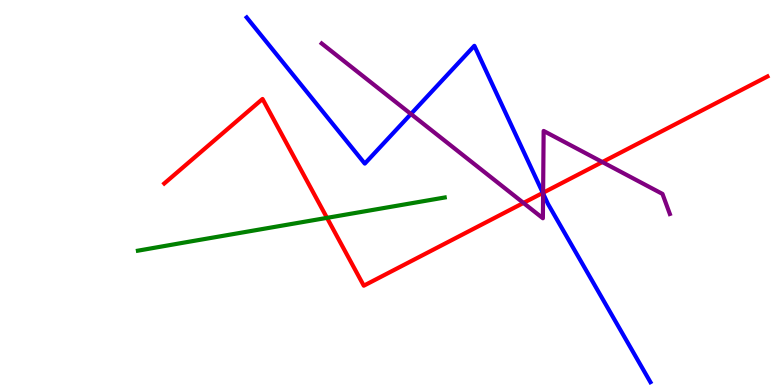[{'lines': ['blue', 'red'], 'intersections': [{'x': 7.0, 'y': 4.99}]}, {'lines': ['green', 'red'], 'intersections': [{'x': 4.22, 'y': 4.34}]}, {'lines': ['purple', 'red'], 'intersections': [{'x': 6.75, 'y': 4.73}, {'x': 7.01, 'y': 4.99}, {'x': 7.77, 'y': 5.79}]}, {'lines': ['blue', 'green'], 'intersections': []}, {'lines': ['blue', 'purple'], 'intersections': [{'x': 5.3, 'y': 7.04}, {'x': 7.01, 'y': 4.97}]}, {'lines': ['green', 'purple'], 'intersections': []}]